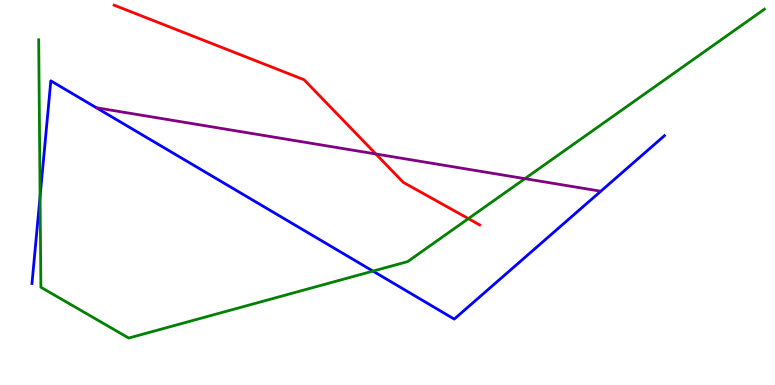[{'lines': ['blue', 'red'], 'intersections': []}, {'lines': ['green', 'red'], 'intersections': [{'x': 6.04, 'y': 4.32}]}, {'lines': ['purple', 'red'], 'intersections': [{'x': 4.85, 'y': 6.0}]}, {'lines': ['blue', 'green'], 'intersections': [{'x': 0.517, 'y': 4.9}, {'x': 4.81, 'y': 2.96}]}, {'lines': ['blue', 'purple'], 'intersections': []}, {'lines': ['green', 'purple'], 'intersections': [{'x': 6.77, 'y': 5.36}]}]